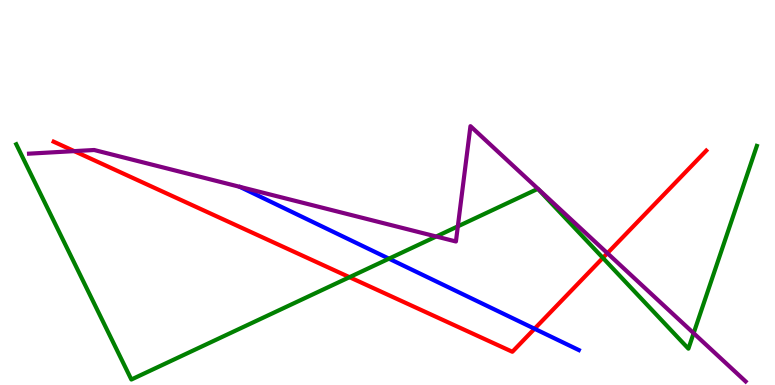[{'lines': ['blue', 'red'], 'intersections': [{'x': 6.9, 'y': 1.46}]}, {'lines': ['green', 'red'], 'intersections': [{'x': 4.51, 'y': 2.8}, {'x': 7.78, 'y': 3.3}]}, {'lines': ['purple', 'red'], 'intersections': [{'x': 0.958, 'y': 6.07}, {'x': 7.84, 'y': 3.42}]}, {'lines': ['blue', 'green'], 'intersections': [{'x': 5.02, 'y': 3.28}]}, {'lines': ['blue', 'purple'], 'intersections': []}, {'lines': ['green', 'purple'], 'intersections': [{'x': 5.63, 'y': 3.86}, {'x': 5.91, 'y': 4.12}, {'x': 8.95, 'y': 1.35}]}]